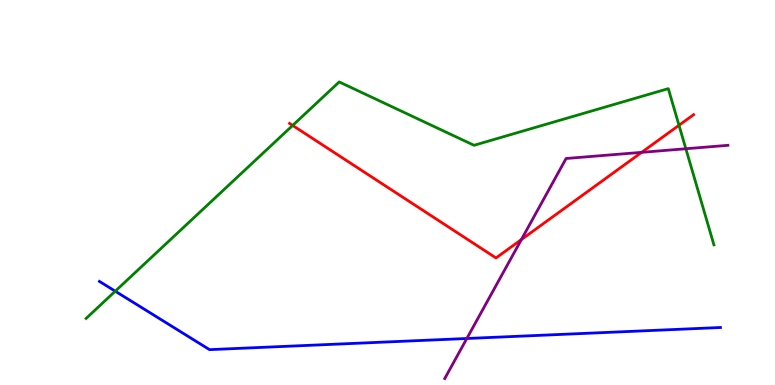[{'lines': ['blue', 'red'], 'intersections': []}, {'lines': ['green', 'red'], 'intersections': [{'x': 3.78, 'y': 6.74}, {'x': 8.76, 'y': 6.75}]}, {'lines': ['purple', 'red'], 'intersections': [{'x': 6.73, 'y': 3.78}, {'x': 8.28, 'y': 6.04}]}, {'lines': ['blue', 'green'], 'intersections': [{'x': 1.49, 'y': 2.44}]}, {'lines': ['blue', 'purple'], 'intersections': [{'x': 6.02, 'y': 1.21}]}, {'lines': ['green', 'purple'], 'intersections': [{'x': 8.85, 'y': 6.14}]}]